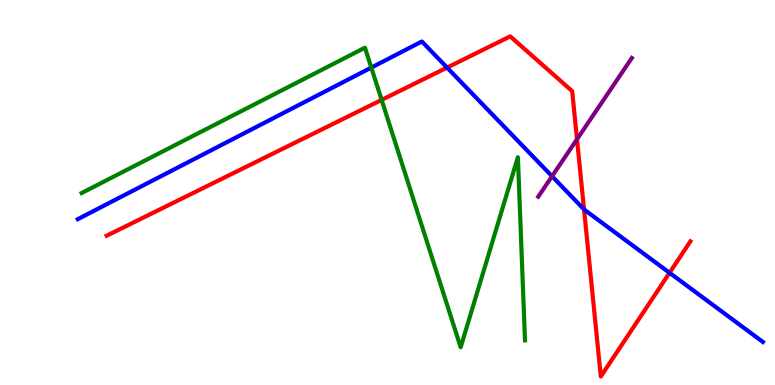[{'lines': ['blue', 'red'], 'intersections': [{'x': 5.77, 'y': 8.24}, {'x': 7.54, 'y': 4.56}, {'x': 8.64, 'y': 2.91}]}, {'lines': ['green', 'red'], 'intersections': [{'x': 4.92, 'y': 7.41}]}, {'lines': ['purple', 'red'], 'intersections': [{'x': 7.45, 'y': 6.38}]}, {'lines': ['blue', 'green'], 'intersections': [{'x': 4.79, 'y': 8.24}]}, {'lines': ['blue', 'purple'], 'intersections': [{'x': 7.12, 'y': 5.42}]}, {'lines': ['green', 'purple'], 'intersections': []}]